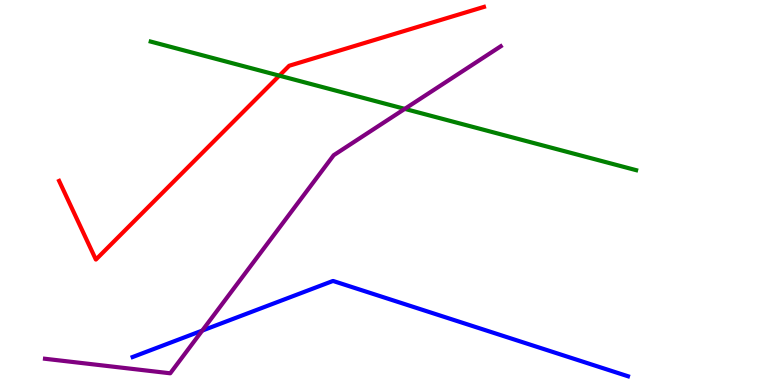[{'lines': ['blue', 'red'], 'intersections': []}, {'lines': ['green', 'red'], 'intersections': [{'x': 3.6, 'y': 8.04}]}, {'lines': ['purple', 'red'], 'intersections': []}, {'lines': ['blue', 'green'], 'intersections': []}, {'lines': ['blue', 'purple'], 'intersections': [{'x': 2.61, 'y': 1.41}]}, {'lines': ['green', 'purple'], 'intersections': [{'x': 5.22, 'y': 7.17}]}]